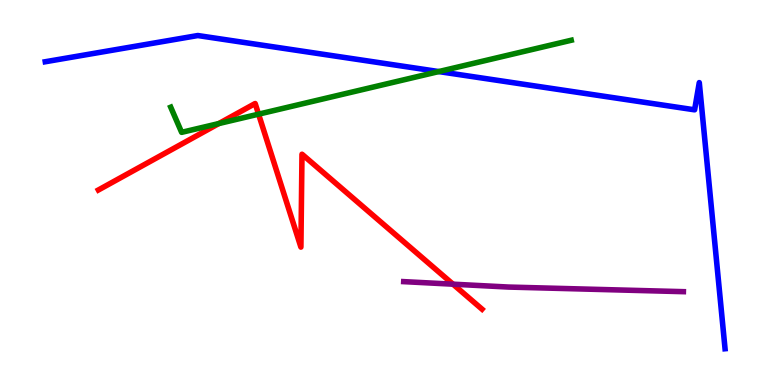[{'lines': ['blue', 'red'], 'intersections': []}, {'lines': ['green', 'red'], 'intersections': [{'x': 2.82, 'y': 6.79}, {'x': 3.34, 'y': 7.03}]}, {'lines': ['purple', 'red'], 'intersections': [{'x': 5.85, 'y': 2.62}]}, {'lines': ['blue', 'green'], 'intersections': [{'x': 5.66, 'y': 8.14}]}, {'lines': ['blue', 'purple'], 'intersections': []}, {'lines': ['green', 'purple'], 'intersections': []}]